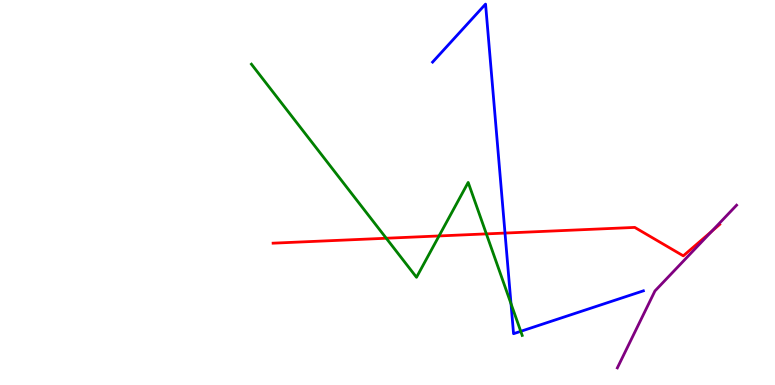[{'lines': ['blue', 'red'], 'intersections': [{'x': 6.52, 'y': 3.95}]}, {'lines': ['green', 'red'], 'intersections': [{'x': 4.98, 'y': 3.81}, {'x': 5.66, 'y': 3.87}, {'x': 6.28, 'y': 3.93}]}, {'lines': ['purple', 'red'], 'intersections': [{'x': 9.18, 'y': 3.99}]}, {'lines': ['blue', 'green'], 'intersections': [{'x': 6.59, 'y': 2.11}, {'x': 6.72, 'y': 1.39}]}, {'lines': ['blue', 'purple'], 'intersections': []}, {'lines': ['green', 'purple'], 'intersections': []}]